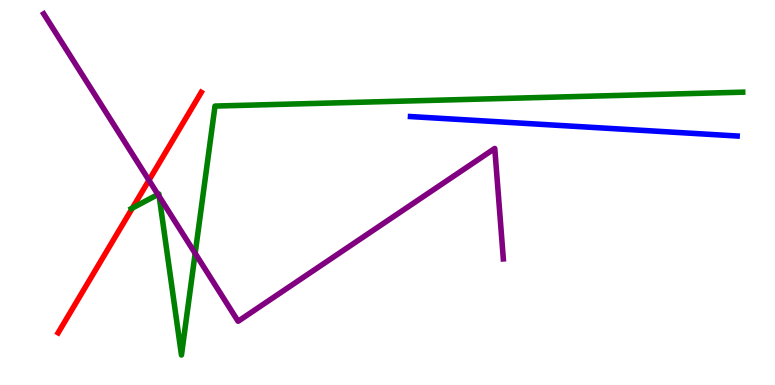[{'lines': ['blue', 'red'], 'intersections': []}, {'lines': ['green', 'red'], 'intersections': [{'x': 1.71, 'y': 4.6}]}, {'lines': ['purple', 'red'], 'intersections': [{'x': 1.92, 'y': 5.32}]}, {'lines': ['blue', 'green'], 'intersections': []}, {'lines': ['blue', 'purple'], 'intersections': []}, {'lines': ['green', 'purple'], 'intersections': [{'x': 2.04, 'y': 4.95}, {'x': 2.05, 'y': 4.9}, {'x': 2.52, 'y': 3.42}]}]